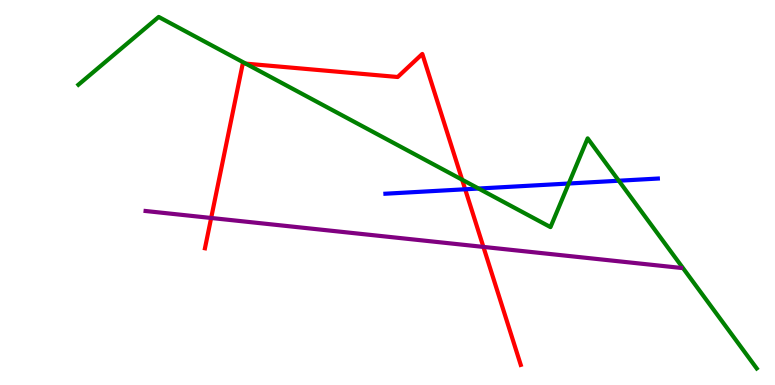[{'lines': ['blue', 'red'], 'intersections': [{'x': 6.0, 'y': 5.08}]}, {'lines': ['green', 'red'], 'intersections': [{'x': 3.17, 'y': 8.35}, {'x': 5.96, 'y': 5.33}]}, {'lines': ['purple', 'red'], 'intersections': [{'x': 2.72, 'y': 4.34}, {'x': 6.24, 'y': 3.59}]}, {'lines': ['blue', 'green'], 'intersections': [{'x': 6.18, 'y': 5.1}, {'x': 7.34, 'y': 5.23}, {'x': 7.98, 'y': 5.31}]}, {'lines': ['blue', 'purple'], 'intersections': []}, {'lines': ['green', 'purple'], 'intersections': []}]